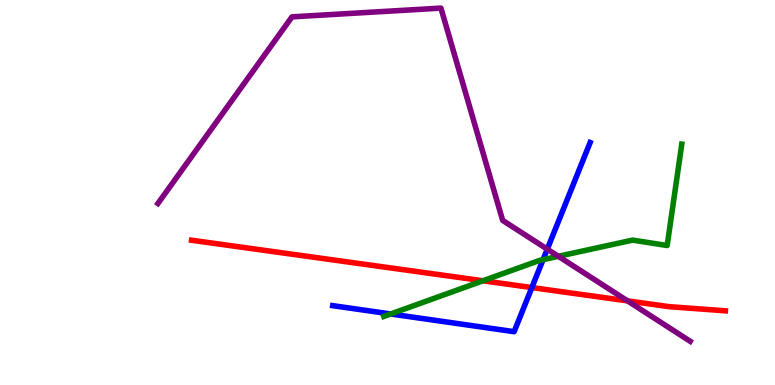[{'lines': ['blue', 'red'], 'intersections': [{'x': 6.86, 'y': 2.53}]}, {'lines': ['green', 'red'], 'intersections': [{'x': 6.23, 'y': 2.71}]}, {'lines': ['purple', 'red'], 'intersections': [{'x': 8.1, 'y': 2.19}]}, {'lines': ['blue', 'green'], 'intersections': [{'x': 5.04, 'y': 1.84}, {'x': 7.01, 'y': 3.26}]}, {'lines': ['blue', 'purple'], 'intersections': [{'x': 7.06, 'y': 3.53}]}, {'lines': ['green', 'purple'], 'intersections': [{'x': 7.2, 'y': 3.34}]}]